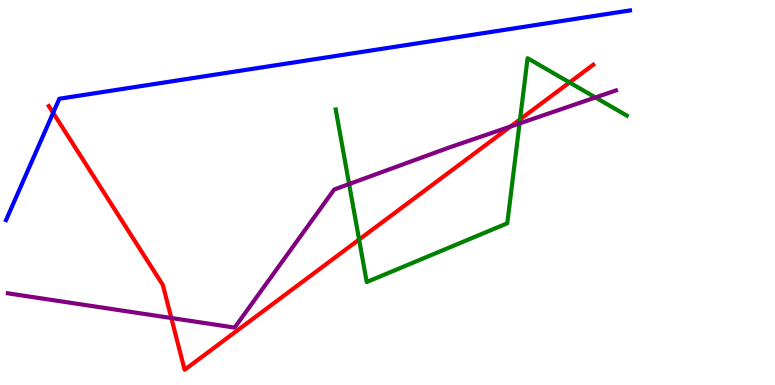[{'lines': ['blue', 'red'], 'intersections': [{'x': 0.686, 'y': 7.07}]}, {'lines': ['green', 'red'], 'intersections': [{'x': 4.63, 'y': 3.78}, {'x': 6.71, 'y': 6.9}, {'x': 7.35, 'y': 7.86}]}, {'lines': ['purple', 'red'], 'intersections': [{'x': 2.21, 'y': 1.74}, {'x': 6.59, 'y': 6.71}]}, {'lines': ['blue', 'green'], 'intersections': []}, {'lines': ['blue', 'purple'], 'intersections': []}, {'lines': ['green', 'purple'], 'intersections': [{'x': 4.5, 'y': 5.22}, {'x': 6.7, 'y': 6.79}, {'x': 7.68, 'y': 7.47}]}]